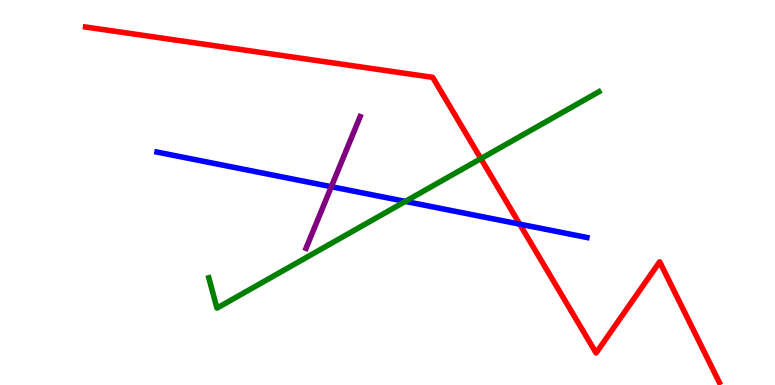[{'lines': ['blue', 'red'], 'intersections': [{'x': 6.71, 'y': 4.18}]}, {'lines': ['green', 'red'], 'intersections': [{'x': 6.2, 'y': 5.88}]}, {'lines': ['purple', 'red'], 'intersections': []}, {'lines': ['blue', 'green'], 'intersections': [{'x': 5.23, 'y': 4.77}]}, {'lines': ['blue', 'purple'], 'intersections': [{'x': 4.28, 'y': 5.15}]}, {'lines': ['green', 'purple'], 'intersections': []}]